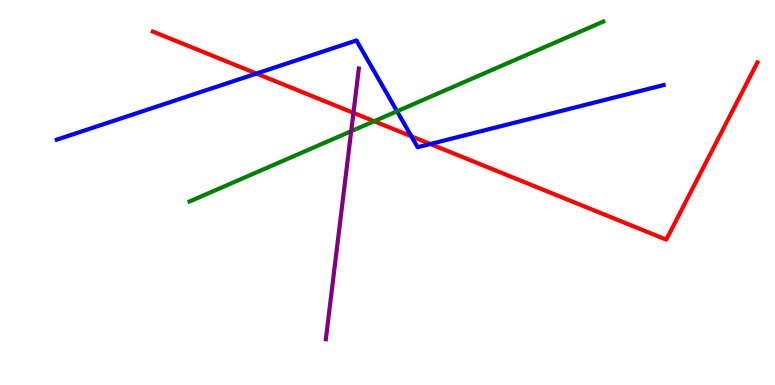[{'lines': ['blue', 'red'], 'intersections': [{'x': 3.31, 'y': 8.09}, {'x': 5.31, 'y': 6.46}, {'x': 5.55, 'y': 6.26}]}, {'lines': ['green', 'red'], 'intersections': [{'x': 4.83, 'y': 6.85}]}, {'lines': ['purple', 'red'], 'intersections': [{'x': 4.56, 'y': 7.07}]}, {'lines': ['blue', 'green'], 'intersections': [{'x': 5.12, 'y': 7.11}]}, {'lines': ['blue', 'purple'], 'intersections': []}, {'lines': ['green', 'purple'], 'intersections': [{'x': 4.53, 'y': 6.59}]}]